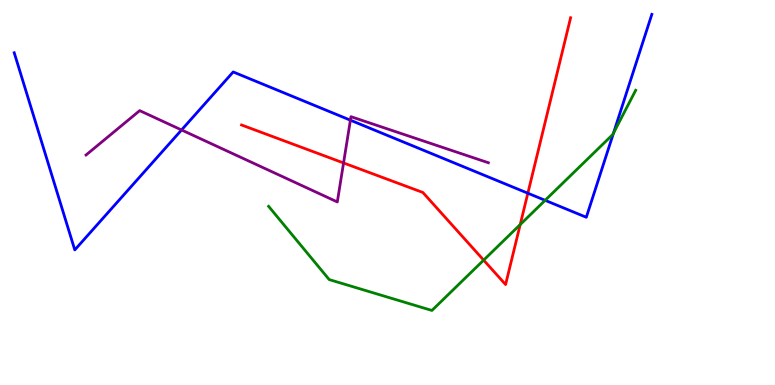[{'lines': ['blue', 'red'], 'intersections': [{'x': 6.81, 'y': 4.98}]}, {'lines': ['green', 'red'], 'intersections': [{'x': 6.24, 'y': 3.24}, {'x': 6.71, 'y': 4.17}]}, {'lines': ['purple', 'red'], 'intersections': [{'x': 4.43, 'y': 5.77}]}, {'lines': ['blue', 'green'], 'intersections': [{'x': 7.03, 'y': 4.8}, {'x': 7.92, 'y': 6.54}]}, {'lines': ['blue', 'purple'], 'intersections': [{'x': 2.34, 'y': 6.62}, {'x': 4.52, 'y': 6.88}]}, {'lines': ['green', 'purple'], 'intersections': []}]